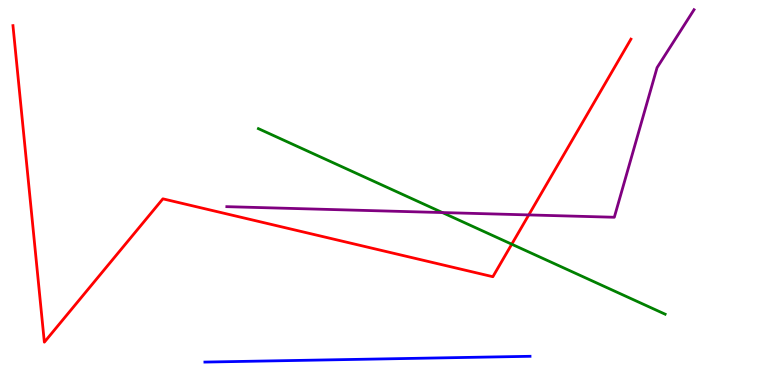[{'lines': ['blue', 'red'], 'intersections': []}, {'lines': ['green', 'red'], 'intersections': [{'x': 6.6, 'y': 3.66}]}, {'lines': ['purple', 'red'], 'intersections': [{'x': 6.82, 'y': 4.42}]}, {'lines': ['blue', 'green'], 'intersections': []}, {'lines': ['blue', 'purple'], 'intersections': []}, {'lines': ['green', 'purple'], 'intersections': [{'x': 5.71, 'y': 4.48}]}]